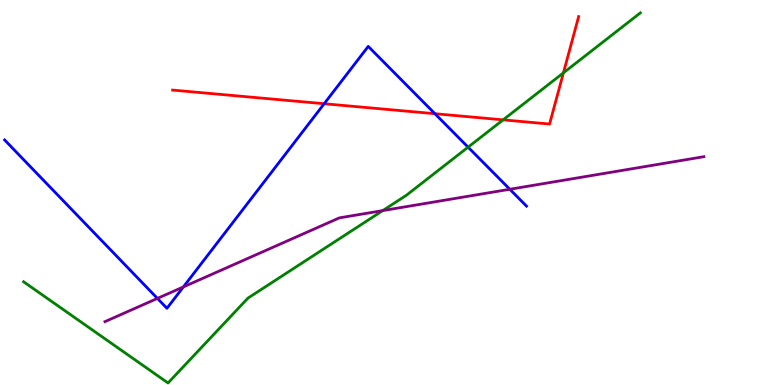[{'lines': ['blue', 'red'], 'intersections': [{'x': 4.18, 'y': 7.31}, {'x': 5.61, 'y': 7.05}]}, {'lines': ['green', 'red'], 'intersections': [{'x': 6.49, 'y': 6.89}, {'x': 7.27, 'y': 8.11}]}, {'lines': ['purple', 'red'], 'intersections': []}, {'lines': ['blue', 'green'], 'intersections': [{'x': 6.04, 'y': 6.18}]}, {'lines': ['blue', 'purple'], 'intersections': [{'x': 2.03, 'y': 2.25}, {'x': 2.37, 'y': 2.55}, {'x': 6.58, 'y': 5.08}]}, {'lines': ['green', 'purple'], 'intersections': [{'x': 4.94, 'y': 4.53}]}]